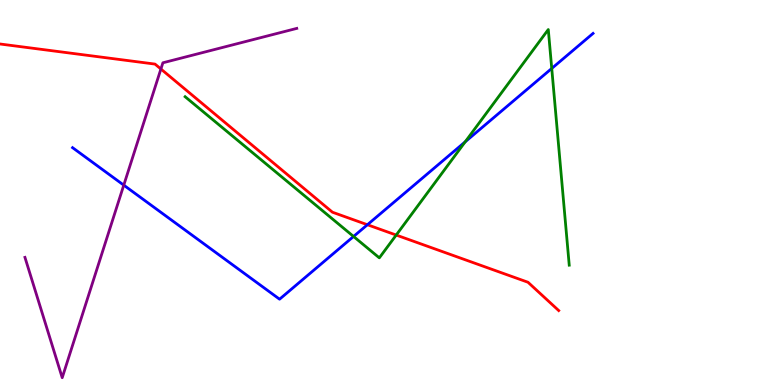[{'lines': ['blue', 'red'], 'intersections': [{'x': 4.74, 'y': 4.16}]}, {'lines': ['green', 'red'], 'intersections': [{'x': 5.11, 'y': 3.89}]}, {'lines': ['purple', 'red'], 'intersections': [{'x': 2.08, 'y': 8.21}]}, {'lines': ['blue', 'green'], 'intersections': [{'x': 4.56, 'y': 3.86}, {'x': 6.0, 'y': 6.32}, {'x': 7.12, 'y': 8.22}]}, {'lines': ['blue', 'purple'], 'intersections': [{'x': 1.6, 'y': 5.19}]}, {'lines': ['green', 'purple'], 'intersections': []}]